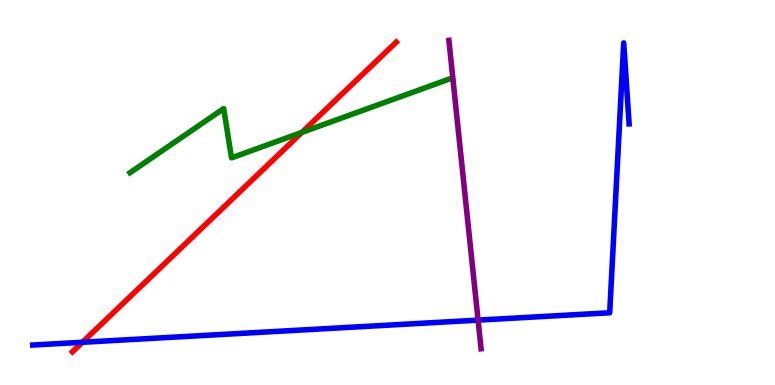[{'lines': ['blue', 'red'], 'intersections': [{'x': 1.06, 'y': 1.11}]}, {'lines': ['green', 'red'], 'intersections': [{'x': 3.9, 'y': 6.56}]}, {'lines': ['purple', 'red'], 'intersections': []}, {'lines': ['blue', 'green'], 'intersections': []}, {'lines': ['blue', 'purple'], 'intersections': [{'x': 6.17, 'y': 1.69}]}, {'lines': ['green', 'purple'], 'intersections': []}]